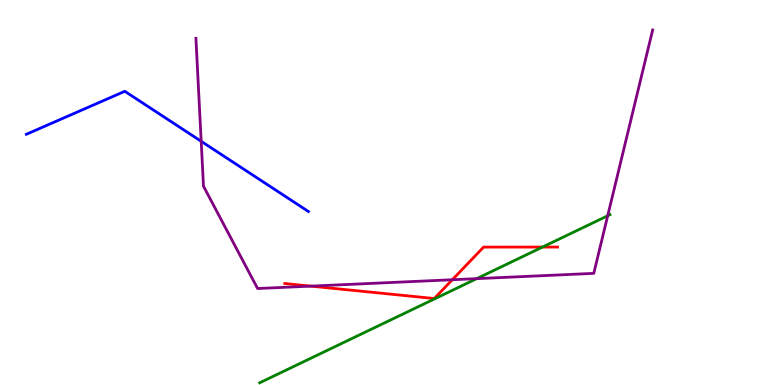[{'lines': ['blue', 'red'], 'intersections': []}, {'lines': ['green', 'red'], 'intersections': [{'x': 7.0, 'y': 3.58}]}, {'lines': ['purple', 'red'], 'intersections': [{'x': 4.01, 'y': 2.57}, {'x': 5.84, 'y': 2.73}]}, {'lines': ['blue', 'green'], 'intersections': []}, {'lines': ['blue', 'purple'], 'intersections': [{'x': 2.6, 'y': 6.33}]}, {'lines': ['green', 'purple'], 'intersections': [{'x': 6.15, 'y': 2.76}, {'x': 7.84, 'y': 4.4}]}]